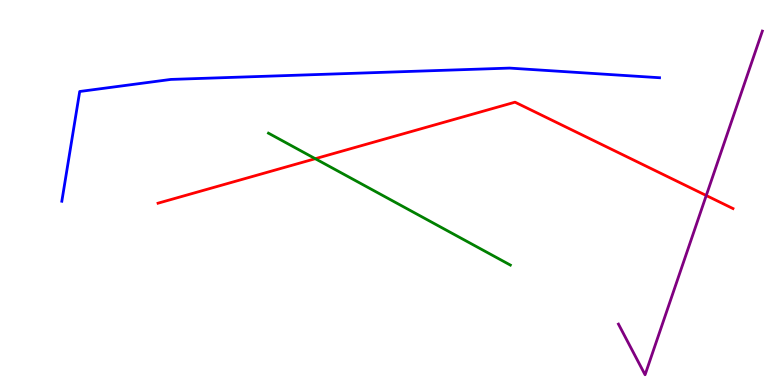[{'lines': ['blue', 'red'], 'intersections': []}, {'lines': ['green', 'red'], 'intersections': [{'x': 4.07, 'y': 5.88}]}, {'lines': ['purple', 'red'], 'intersections': [{'x': 9.11, 'y': 4.92}]}, {'lines': ['blue', 'green'], 'intersections': []}, {'lines': ['blue', 'purple'], 'intersections': []}, {'lines': ['green', 'purple'], 'intersections': []}]